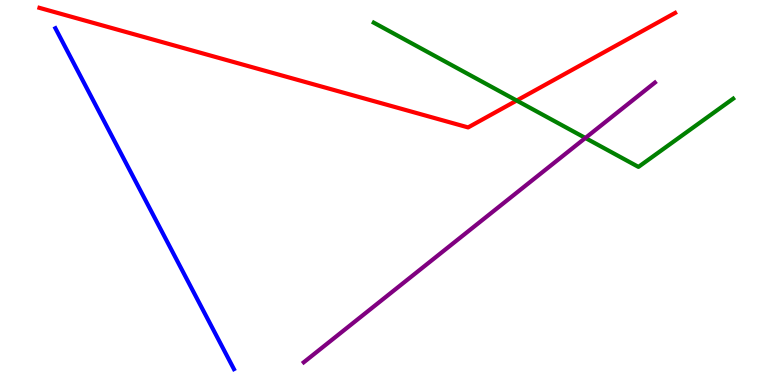[{'lines': ['blue', 'red'], 'intersections': []}, {'lines': ['green', 'red'], 'intersections': [{'x': 6.67, 'y': 7.39}]}, {'lines': ['purple', 'red'], 'intersections': []}, {'lines': ['blue', 'green'], 'intersections': []}, {'lines': ['blue', 'purple'], 'intersections': []}, {'lines': ['green', 'purple'], 'intersections': [{'x': 7.55, 'y': 6.42}]}]